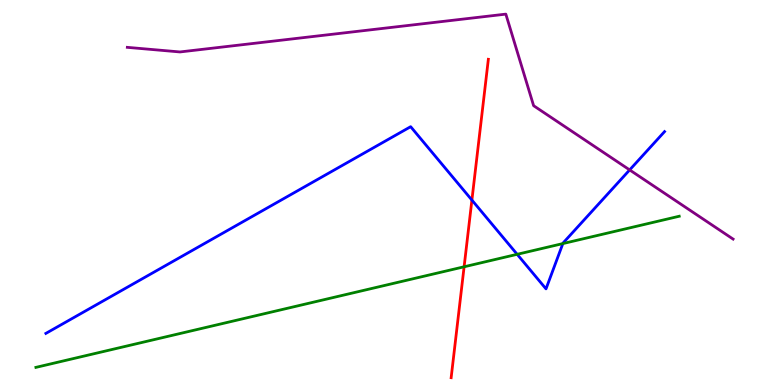[{'lines': ['blue', 'red'], 'intersections': [{'x': 6.09, 'y': 4.8}]}, {'lines': ['green', 'red'], 'intersections': [{'x': 5.99, 'y': 3.07}]}, {'lines': ['purple', 'red'], 'intersections': []}, {'lines': ['blue', 'green'], 'intersections': [{'x': 6.67, 'y': 3.39}, {'x': 7.26, 'y': 3.67}]}, {'lines': ['blue', 'purple'], 'intersections': [{'x': 8.12, 'y': 5.59}]}, {'lines': ['green', 'purple'], 'intersections': []}]